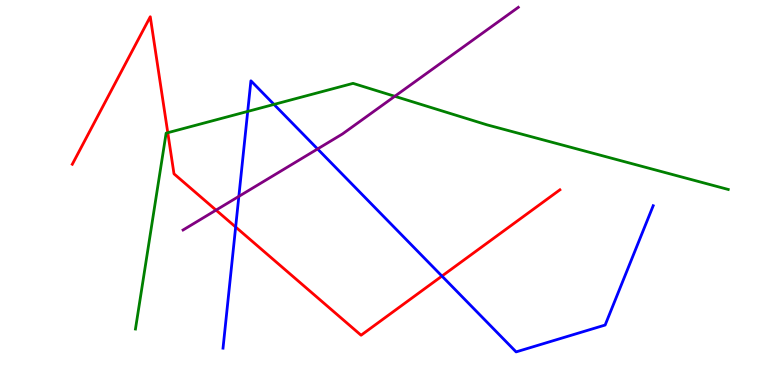[{'lines': ['blue', 'red'], 'intersections': [{'x': 3.04, 'y': 4.1}, {'x': 5.7, 'y': 2.83}]}, {'lines': ['green', 'red'], 'intersections': [{'x': 2.16, 'y': 6.55}]}, {'lines': ['purple', 'red'], 'intersections': [{'x': 2.79, 'y': 4.54}]}, {'lines': ['blue', 'green'], 'intersections': [{'x': 3.2, 'y': 7.11}, {'x': 3.54, 'y': 7.29}]}, {'lines': ['blue', 'purple'], 'intersections': [{'x': 3.08, 'y': 4.9}, {'x': 4.1, 'y': 6.13}]}, {'lines': ['green', 'purple'], 'intersections': [{'x': 5.09, 'y': 7.5}]}]